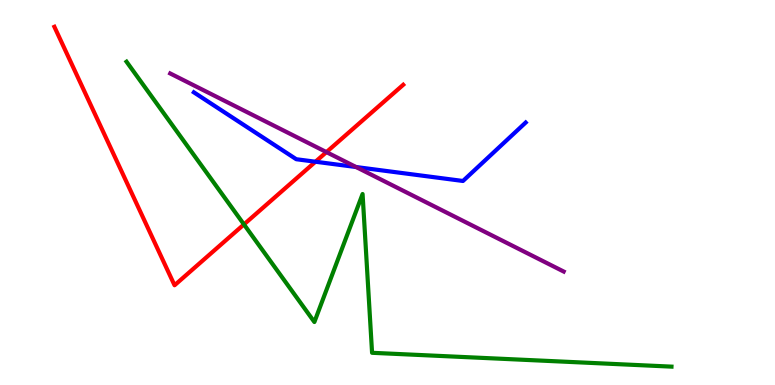[{'lines': ['blue', 'red'], 'intersections': [{'x': 4.07, 'y': 5.8}]}, {'lines': ['green', 'red'], 'intersections': [{'x': 3.15, 'y': 4.17}]}, {'lines': ['purple', 'red'], 'intersections': [{'x': 4.21, 'y': 6.05}]}, {'lines': ['blue', 'green'], 'intersections': []}, {'lines': ['blue', 'purple'], 'intersections': [{'x': 4.59, 'y': 5.66}]}, {'lines': ['green', 'purple'], 'intersections': []}]